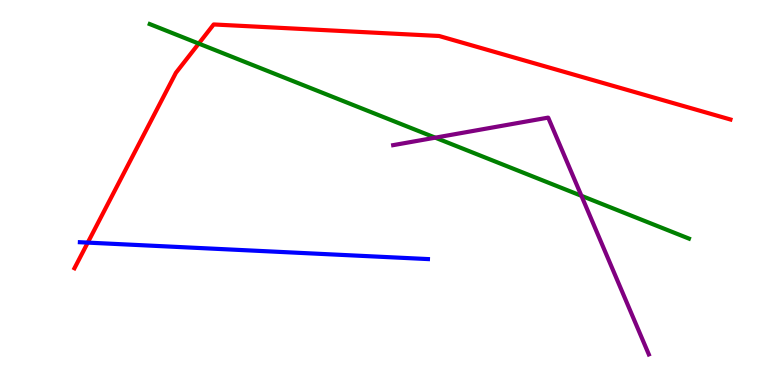[{'lines': ['blue', 'red'], 'intersections': [{'x': 1.13, 'y': 3.7}]}, {'lines': ['green', 'red'], 'intersections': [{'x': 2.56, 'y': 8.87}]}, {'lines': ['purple', 'red'], 'intersections': []}, {'lines': ['blue', 'green'], 'intersections': []}, {'lines': ['blue', 'purple'], 'intersections': []}, {'lines': ['green', 'purple'], 'intersections': [{'x': 5.62, 'y': 6.42}, {'x': 7.5, 'y': 4.91}]}]